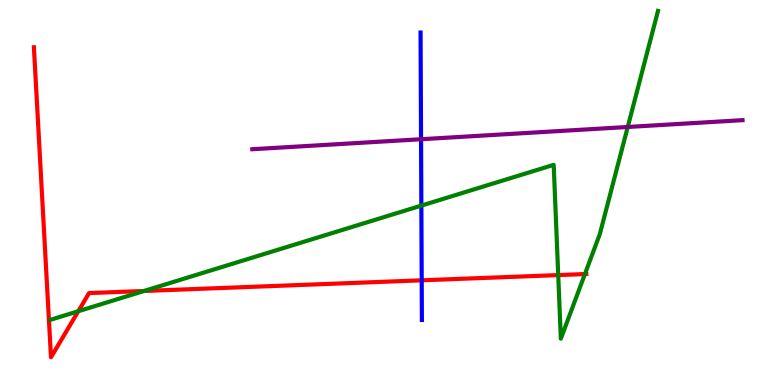[{'lines': ['blue', 'red'], 'intersections': [{'x': 5.44, 'y': 2.72}]}, {'lines': ['green', 'red'], 'intersections': [{'x': 1.01, 'y': 1.92}, {'x': 1.86, 'y': 2.44}, {'x': 7.2, 'y': 2.85}, {'x': 7.55, 'y': 2.88}]}, {'lines': ['purple', 'red'], 'intersections': []}, {'lines': ['blue', 'green'], 'intersections': [{'x': 5.44, 'y': 4.66}]}, {'lines': ['blue', 'purple'], 'intersections': [{'x': 5.43, 'y': 6.38}]}, {'lines': ['green', 'purple'], 'intersections': [{'x': 8.1, 'y': 6.7}]}]